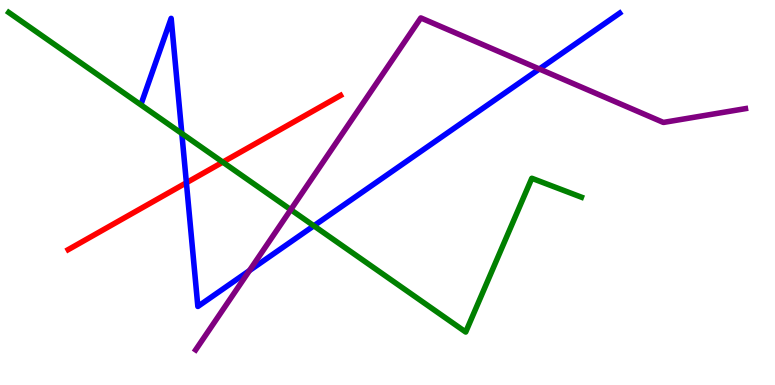[{'lines': ['blue', 'red'], 'intersections': [{'x': 2.4, 'y': 5.25}]}, {'lines': ['green', 'red'], 'intersections': [{'x': 2.87, 'y': 5.79}]}, {'lines': ['purple', 'red'], 'intersections': []}, {'lines': ['blue', 'green'], 'intersections': [{'x': 2.35, 'y': 6.53}, {'x': 4.05, 'y': 4.13}]}, {'lines': ['blue', 'purple'], 'intersections': [{'x': 3.22, 'y': 2.97}, {'x': 6.96, 'y': 8.21}]}, {'lines': ['green', 'purple'], 'intersections': [{'x': 3.75, 'y': 4.55}]}]